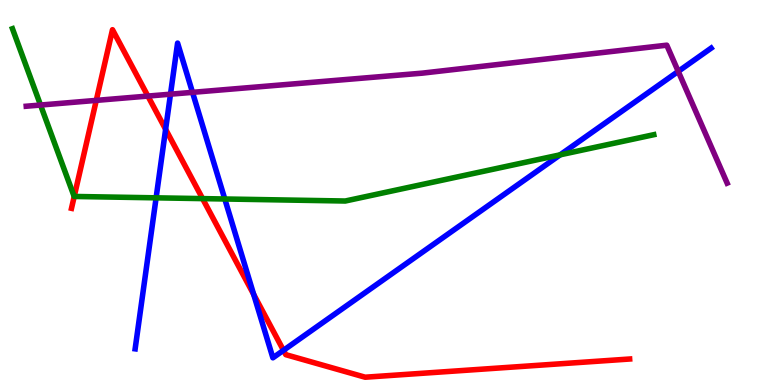[{'lines': ['blue', 'red'], 'intersections': [{'x': 2.14, 'y': 6.64}, {'x': 3.27, 'y': 2.35}, {'x': 3.66, 'y': 0.901}]}, {'lines': ['green', 'red'], 'intersections': [{'x': 0.958, 'y': 4.9}, {'x': 2.61, 'y': 4.84}]}, {'lines': ['purple', 'red'], 'intersections': [{'x': 1.24, 'y': 7.39}, {'x': 1.91, 'y': 7.5}]}, {'lines': ['blue', 'green'], 'intersections': [{'x': 2.01, 'y': 4.86}, {'x': 2.9, 'y': 4.83}, {'x': 7.23, 'y': 5.98}]}, {'lines': ['blue', 'purple'], 'intersections': [{'x': 2.2, 'y': 7.55}, {'x': 2.48, 'y': 7.6}, {'x': 8.75, 'y': 8.15}]}, {'lines': ['green', 'purple'], 'intersections': [{'x': 0.523, 'y': 7.27}]}]